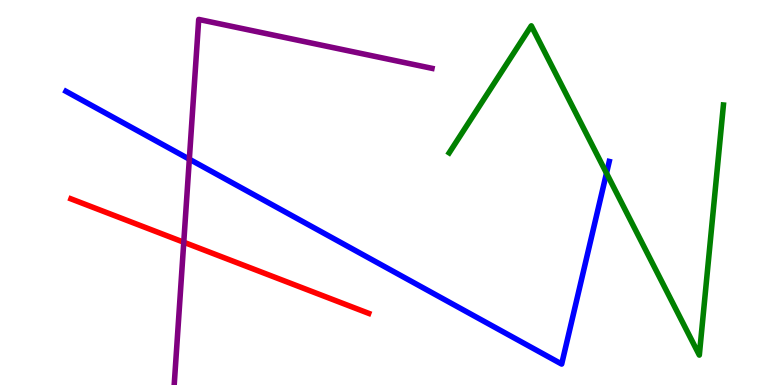[{'lines': ['blue', 'red'], 'intersections': []}, {'lines': ['green', 'red'], 'intersections': []}, {'lines': ['purple', 'red'], 'intersections': [{'x': 2.37, 'y': 3.71}]}, {'lines': ['blue', 'green'], 'intersections': [{'x': 7.83, 'y': 5.5}]}, {'lines': ['blue', 'purple'], 'intersections': [{'x': 2.44, 'y': 5.87}]}, {'lines': ['green', 'purple'], 'intersections': []}]